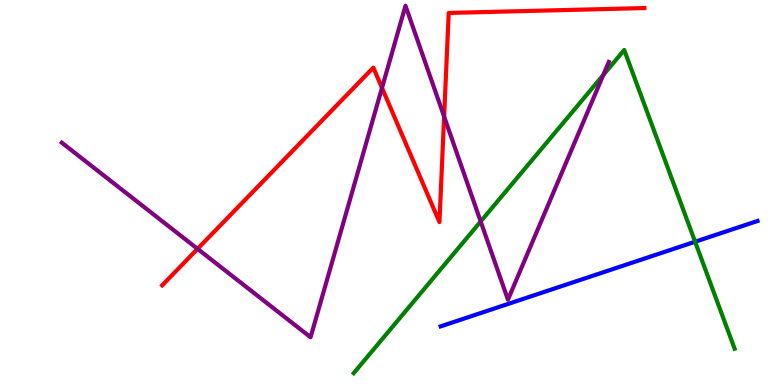[{'lines': ['blue', 'red'], 'intersections': []}, {'lines': ['green', 'red'], 'intersections': []}, {'lines': ['purple', 'red'], 'intersections': [{'x': 2.55, 'y': 3.54}, {'x': 4.93, 'y': 7.72}, {'x': 5.73, 'y': 6.97}]}, {'lines': ['blue', 'green'], 'intersections': [{'x': 8.97, 'y': 3.72}]}, {'lines': ['blue', 'purple'], 'intersections': []}, {'lines': ['green', 'purple'], 'intersections': [{'x': 6.2, 'y': 4.25}, {'x': 7.78, 'y': 8.05}]}]